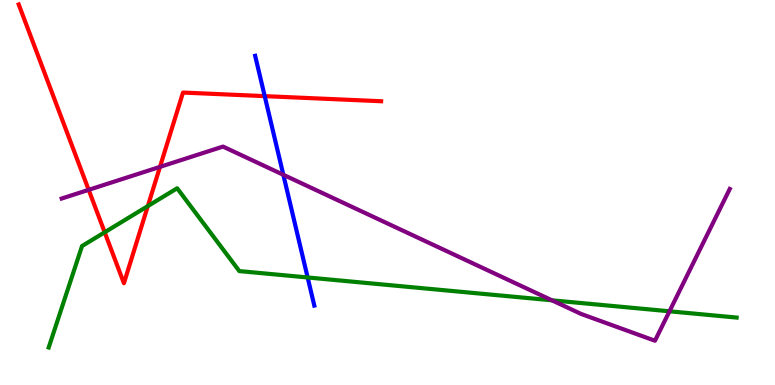[{'lines': ['blue', 'red'], 'intersections': [{'x': 3.42, 'y': 7.5}]}, {'lines': ['green', 'red'], 'intersections': [{'x': 1.35, 'y': 3.97}, {'x': 1.91, 'y': 4.65}]}, {'lines': ['purple', 'red'], 'intersections': [{'x': 1.14, 'y': 5.07}, {'x': 2.06, 'y': 5.67}]}, {'lines': ['blue', 'green'], 'intersections': [{'x': 3.97, 'y': 2.79}]}, {'lines': ['blue', 'purple'], 'intersections': [{'x': 3.66, 'y': 5.46}]}, {'lines': ['green', 'purple'], 'intersections': [{'x': 7.12, 'y': 2.2}, {'x': 8.64, 'y': 1.91}]}]